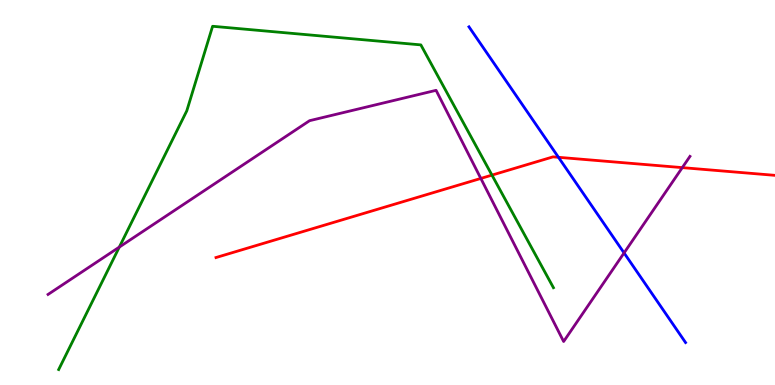[{'lines': ['blue', 'red'], 'intersections': [{'x': 7.21, 'y': 5.91}]}, {'lines': ['green', 'red'], 'intersections': [{'x': 6.35, 'y': 5.45}]}, {'lines': ['purple', 'red'], 'intersections': [{'x': 6.2, 'y': 5.37}, {'x': 8.8, 'y': 5.65}]}, {'lines': ['blue', 'green'], 'intersections': []}, {'lines': ['blue', 'purple'], 'intersections': [{'x': 8.05, 'y': 3.43}]}, {'lines': ['green', 'purple'], 'intersections': [{'x': 1.54, 'y': 3.58}]}]